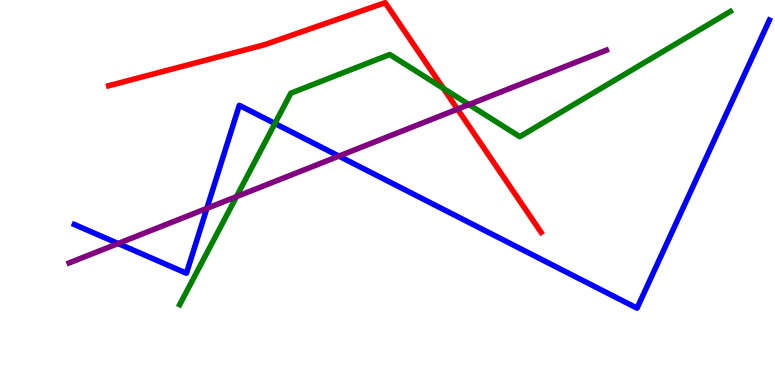[{'lines': ['blue', 'red'], 'intersections': []}, {'lines': ['green', 'red'], 'intersections': [{'x': 5.72, 'y': 7.7}]}, {'lines': ['purple', 'red'], 'intersections': [{'x': 5.9, 'y': 7.17}]}, {'lines': ['blue', 'green'], 'intersections': [{'x': 3.55, 'y': 6.79}]}, {'lines': ['blue', 'purple'], 'intersections': [{'x': 1.52, 'y': 3.67}, {'x': 2.67, 'y': 4.59}, {'x': 4.37, 'y': 5.95}]}, {'lines': ['green', 'purple'], 'intersections': [{'x': 3.05, 'y': 4.89}, {'x': 6.05, 'y': 7.28}]}]